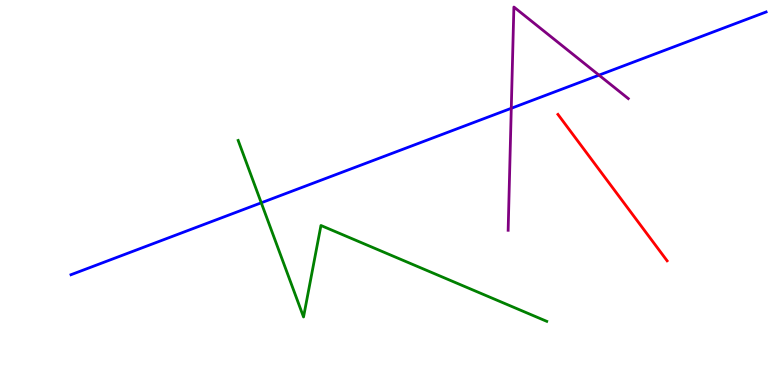[{'lines': ['blue', 'red'], 'intersections': []}, {'lines': ['green', 'red'], 'intersections': []}, {'lines': ['purple', 'red'], 'intersections': []}, {'lines': ['blue', 'green'], 'intersections': [{'x': 3.37, 'y': 4.73}]}, {'lines': ['blue', 'purple'], 'intersections': [{'x': 6.6, 'y': 7.19}, {'x': 7.73, 'y': 8.05}]}, {'lines': ['green', 'purple'], 'intersections': []}]